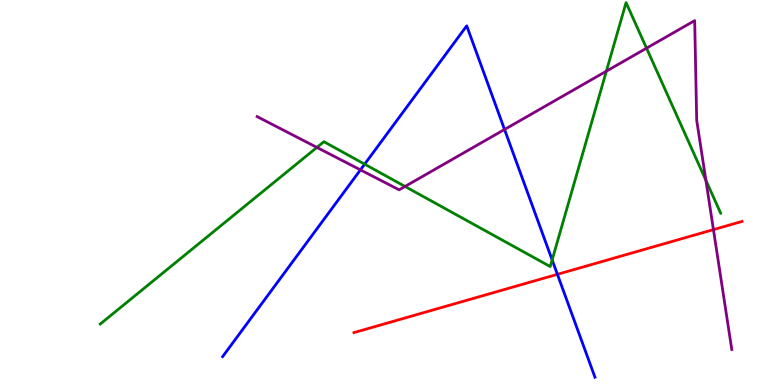[{'lines': ['blue', 'red'], 'intersections': [{'x': 7.19, 'y': 2.87}]}, {'lines': ['green', 'red'], 'intersections': []}, {'lines': ['purple', 'red'], 'intersections': [{'x': 9.21, 'y': 4.04}]}, {'lines': ['blue', 'green'], 'intersections': [{'x': 4.71, 'y': 5.74}, {'x': 7.12, 'y': 3.25}]}, {'lines': ['blue', 'purple'], 'intersections': [{'x': 4.65, 'y': 5.59}, {'x': 6.51, 'y': 6.64}]}, {'lines': ['green', 'purple'], 'intersections': [{'x': 4.09, 'y': 6.17}, {'x': 5.23, 'y': 5.16}, {'x': 7.82, 'y': 8.15}, {'x': 8.34, 'y': 8.75}, {'x': 9.11, 'y': 5.32}]}]